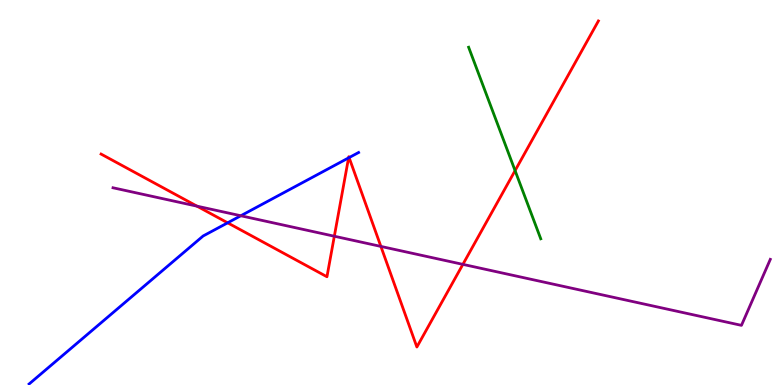[{'lines': ['blue', 'red'], 'intersections': [{'x': 2.94, 'y': 4.21}, {'x': 4.5, 'y': 5.9}, {'x': 4.5, 'y': 5.91}]}, {'lines': ['green', 'red'], 'intersections': [{'x': 6.65, 'y': 5.57}]}, {'lines': ['purple', 'red'], 'intersections': [{'x': 2.54, 'y': 4.65}, {'x': 4.31, 'y': 3.86}, {'x': 4.91, 'y': 3.6}, {'x': 5.97, 'y': 3.13}]}, {'lines': ['blue', 'green'], 'intersections': []}, {'lines': ['blue', 'purple'], 'intersections': [{'x': 3.11, 'y': 4.4}]}, {'lines': ['green', 'purple'], 'intersections': []}]